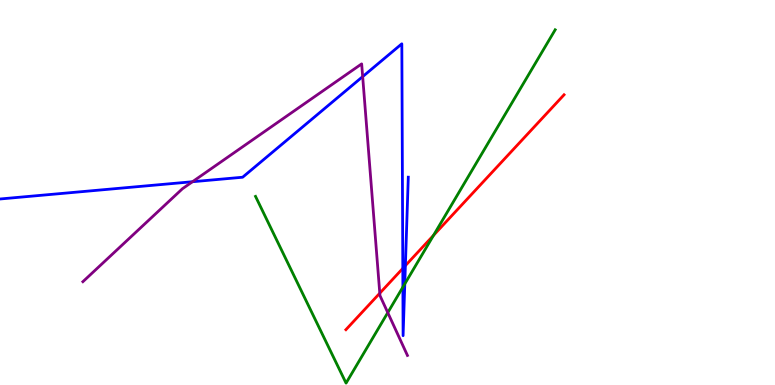[{'lines': ['blue', 'red'], 'intersections': [{'x': 5.2, 'y': 3.03}, {'x': 5.23, 'y': 3.1}]}, {'lines': ['green', 'red'], 'intersections': [{'x': 5.59, 'y': 3.89}]}, {'lines': ['purple', 'red'], 'intersections': [{'x': 4.9, 'y': 2.38}]}, {'lines': ['blue', 'green'], 'intersections': [{'x': 5.2, 'y': 2.54}, {'x': 5.22, 'y': 2.63}]}, {'lines': ['blue', 'purple'], 'intersections': [{'x': 2.48, 'y': 5.28}, {'x': 4.68, 'y': 8.01}]}, {'lines': ['green', 'purple'], 'intersections': [{'x': 5.0, 'y': 1.88}]}]